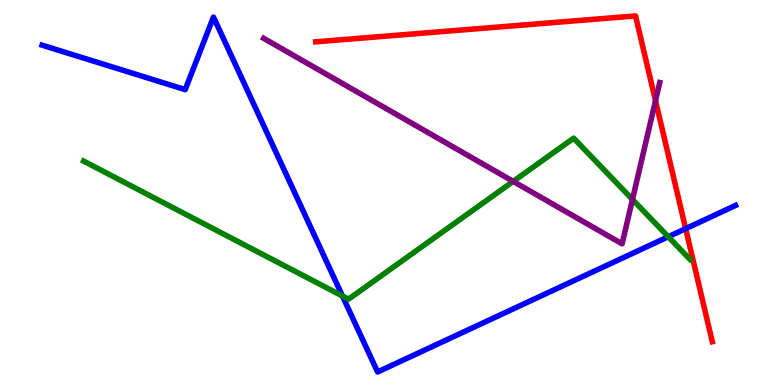[{'lines': ['blue', 'red'], 'intersections': [{'x': 8.85, 'y': 4.06}]}, {'lines': ['green', 'red'], 'intersections': []}, {'lines': ['purple', 'red'], 'intersections': [{'x': 8.46, 'y': 7.38}]}, {'lines': ['blue', 'green'], 'intersections': [{'x': 4.42, 'y': 2.31}, {'x': 8.62, 'y': 3.85}]}, {'lines': ['blue', 'purple'], 'intersections': []}, {'lines': ['green', 'purple'], 'intersections': [{'x': 6.62, 'y': 5.29}, {'x': 8.16, 'y': 4.82}]}]